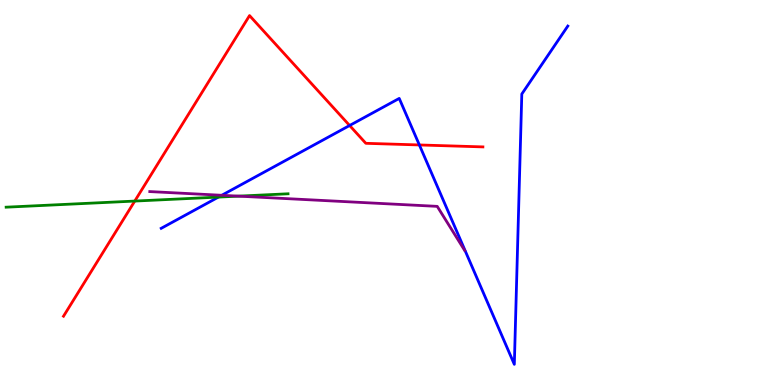[{'lines': ['blue', 'red'], 'intersections': [{'x': 4.51, 'y': 6.74}, {'x': 5.41, 'y': 6.24}]}, {'lines': ['green', 'red'], 'intersections': [{'x': 1.74, 'y': 4.78}]}, {'lines': ['purple', 'red'], 'intersections': []}, {'lines': ['blue', 'green'], 'intersections': [{'x': 2.82, 'y': 4.88}]}, {'lines': ['blue', 'purple'], 'intersections': [{'x': 2.86, 'y': 4.93}]}, {'lines': ['green', 'purple'], 'intersections': [{'x': 3.08, 'y': 4.91}]}]